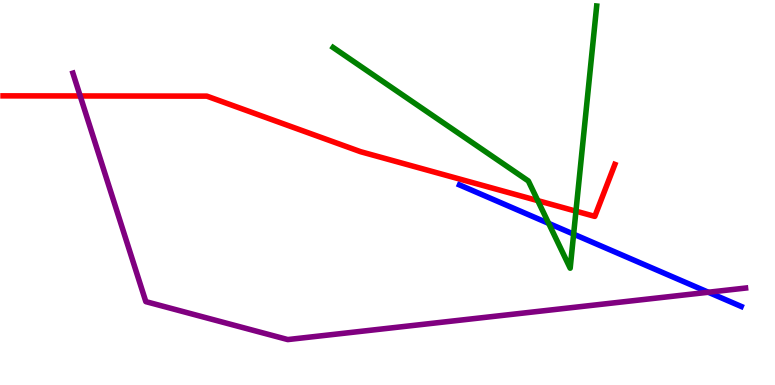[{'lines': ['blue', 'red'], 'intersections': []}, {'lines': ['green', 'red'], 'intersections': [{'x': 6.94, 'y': 4.79}, {'x': 7.43, 'y': 4.52}]}, {'lines': ['purple', 'red'], 'intersections': [{'x': 1.03, 'y': 7.51}]}, {'lines': ['blue', 'green'], 'intersections': [{'x': 7.08, 'y': 4.2}, {'x': 7.4, 'y': 3.92}]}, {'lines': ['blue', 'purple'], 'intersections': [{'x': 9.14, 'y': 2.41}]}, {'lines': ['green', 'purple'], 'intersections': []}]